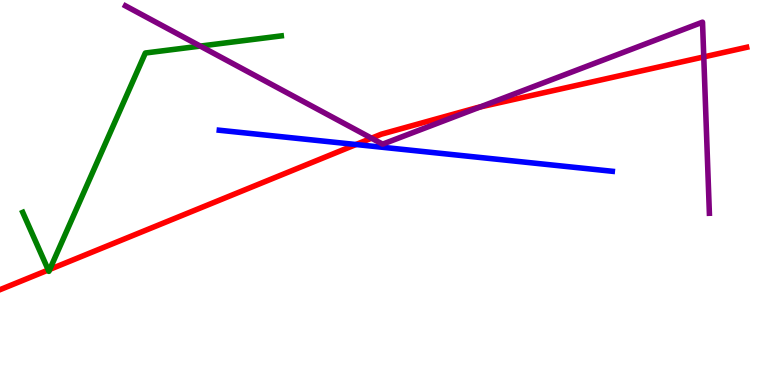[{'lines': ['blue', 'red'], 'intersections': [{'x': 4.59, 'y': 6.25}]}, {'lines': ['green', 'red'], 'intersections': [{'x': 0.623, 'y': 2.99}, {'x': 0.642, 'y': 3.0}]}, {'lines': ['purple', 'red'], 'intersections': [{'x': 4.79, 'y': 6.41}, {'x': 6.19, 'y': 7.22}, {'x': 9.08, 'y': 8.52}]}, {'lines': ['blue', 'green'], 'intersections': []}, {'lines': ['blue', 'purple'], 'intersections': []}, {'lines': ['green', 'purple'], 'intersections': [{'x': 2.58, 'y': 8.8}]}]